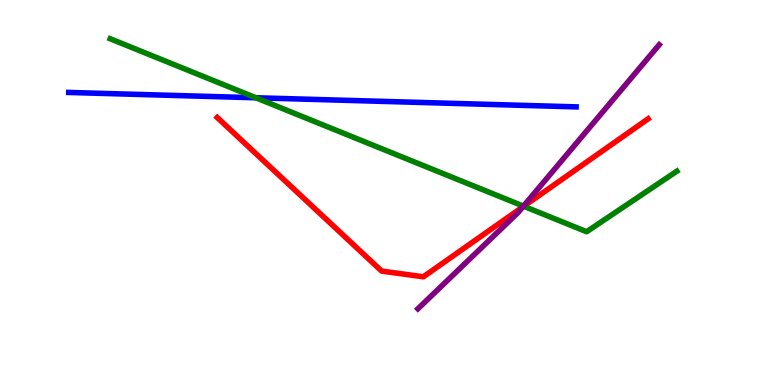[{'lines': ['blue', 'red'], 'intersections': []}, {'lines': ['green', 'red'], 'intersections': [{'x': 6.76, 'y': 4.64}]}, {'lines': ['purple', 'red'], 'intersections': [{'x': 6.75, 'y': 4.63}]}, {'lines': ['blue', 'green'], 'intersections': [{'x': 3.3, 'y': 7.46}]}, {'lines': ['blue', 'purple'], 'intersections': []}, {'lines': ['green', 'purple'], 'intersections': [{'x': 6.75, 'y': 4.65}]}]